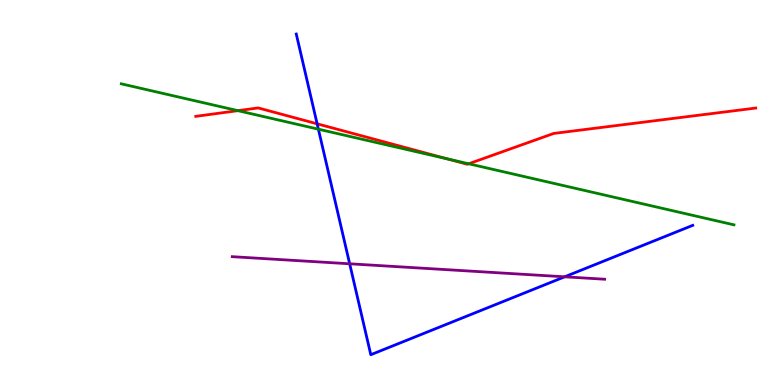[{'lines': ['blue', 'red'], 'intersections': [{'x': 4.09, 'y': 6.78}]}, {'lines': ['green', 'red'], 'intersections': [{'x': 3.07, 'y': 7.13}, {'x': 5.77, 'y': 5.88}, {'x': 6.05, 'y': 5.75}]}, {'lines': ['purple', 'red'], 'intersections': []}, {'lines': ['blue', 'green'], 'intersections': [{'x': 4.11, 'y': 6.64}]}, {'lines': ['blue', 'purple'], 'intersections': [{'x': 4.51, 'y': 3.15}, {'x': 7.29, 'y': 2.81}]}, {'lines': ['green', 'purple'], 'intersections': []}]